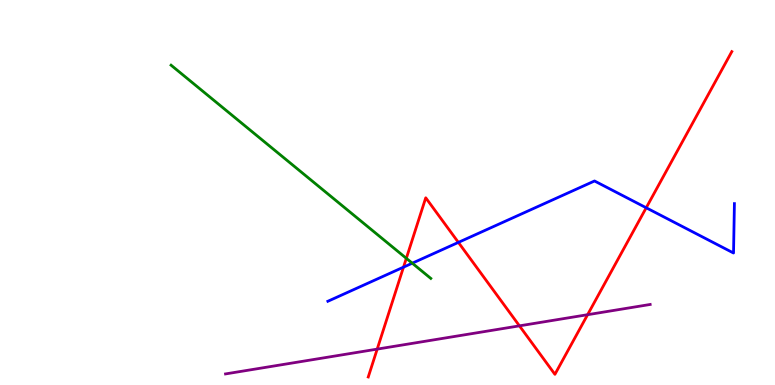[{'lines': ['blue', 'red'], 'intersections': [{'x': 5.21, 'y': 3.06}, {'x': 5.91, 'y': 3.7}, {'x': 8.34, 'y': 4.6}]}, {'lines': ['green', 'red'], 'intersections': [{'x': 5.24, 'y': 3.29}]}, {'lines': ['purple', 'red'], 'intersections': [{'x': 4.87, 'y': 0.932}, {'x': 6.7, 'y': 1.54}, {'x': 7.58, 'y': 1.83}]}, {'lines': ['blue', 'green'], 'intersections': [{'x': 5.32, 'y': 3.16}]}, {'lines': ['blue', 'purple'], 'intersections': []}, {'lines': ['green', 'purple'], 'intersections': []}]